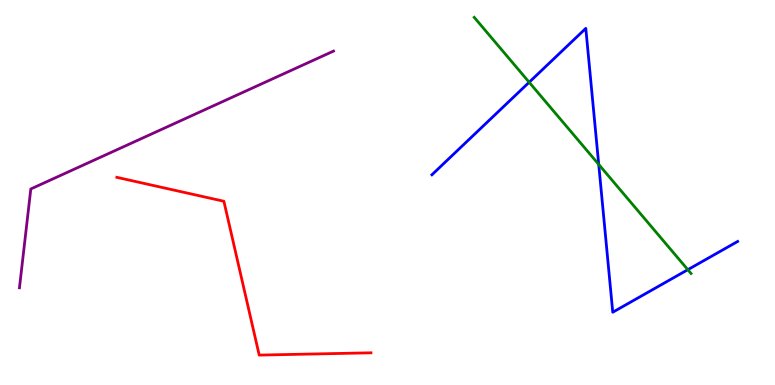[{'lines': ['blue', 'red'], 'intersections': []}, {'lines': ['green', 'red'], 'intersections': []}, {'lines': ['purple', 'red'], 'intersections': []}, {'lines': ['blue', 'green'], 'intersections': [{'x': 6.83, 'y': 7.86}, {'x': 7.73, 'y': 5.73}, {'x': 8.88, 'y': 2.99}]}, {'lines': ['blue', 'purple'], 'intersections': []}, {'lines': ['green', 'purple'], 'intersections': []}]